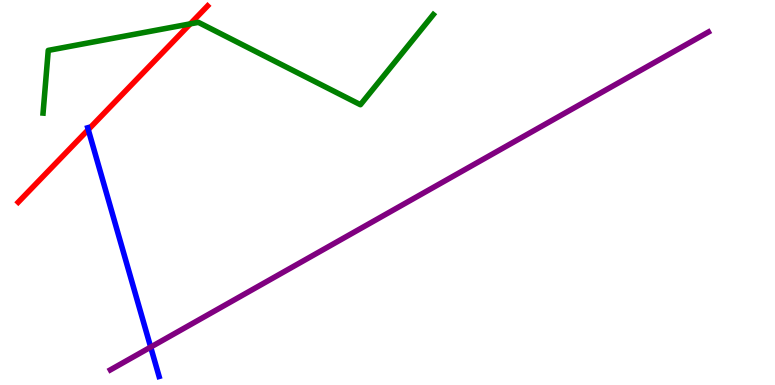[{'lines': ['blue', 'red'], 'intersections': [{'x': 1.14, 'y': 6.63}]}, {'lines': ['green', 'red'], 'intersections': [{'x': 2.46, 'y': 9.38}]}, {'lines': ['purple', 'red'], 'intersections': []}, {'lines': ['blue', 'green'], 'intersections': []}, {'lines': ['blue', 'purple'], 'intersections': [{'x': 1.94, 'y': 0.984}]}, {'lines': ['green', 'purple'], 'intersections': []}]